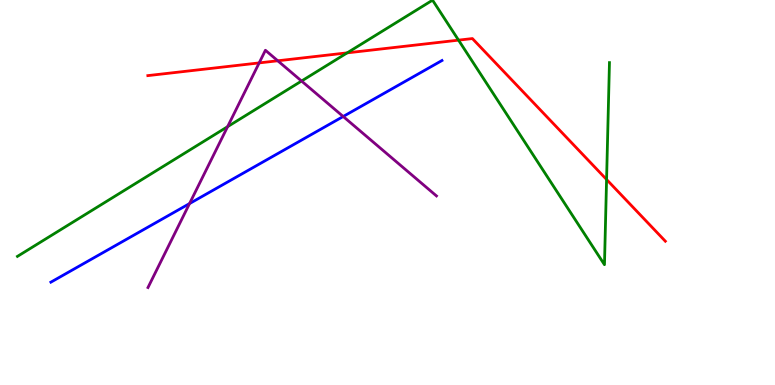[{'lines': ['blue', 'red'], 'intersections': []}, {'lines': ['green', 'red'], 'intersections': [{'x': 4.48, 'y': 8.63}, {'x': 5.92, 'y': 8.96}, {'x': 7.83, 'y': 5.34}]}, {'lines': ['purple', 'red'], 'intersections': [{'x': 3.34, 'y': 8.37}, {'x': 3.58, 'y': 8.42}]}, {'lines': ['blue', 'green'], 'intersections': []}, {'lines': ['blue', 'purple'], 'intersections': [{'x': 2.45, 'y': 4.71}, {'x': 4.43, 'y': 6.97}]}, {'lines': ['green', 'purple'], 'intersections': [{'x': 2.94, 'y': 6.71}, {'x': 3.89, 'y': 7.9}]}]